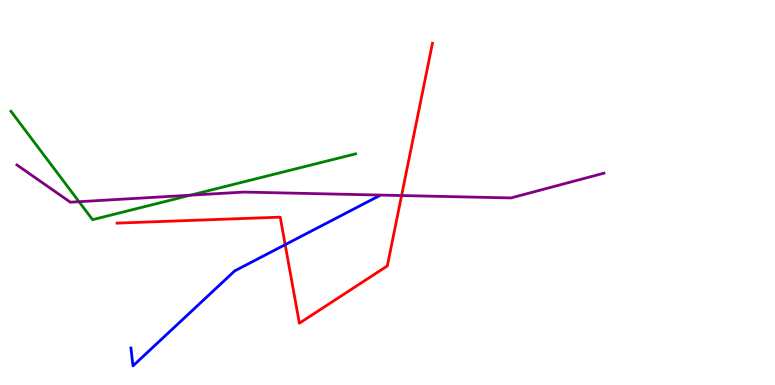[{'lines': ['blue', 'red'], 'intersections': [{'x': 3.68, 'y': 3.65}]}, {'lines': ['green', 'red'], 'intersections': []}, {'lines': ['purple', 'red'], 'intersections': [{'x': 5.18, 'y': 4.92}]}, {'lines': ['blue', 'green'], 'intersections': []}, {'lines': ['blue', 'purple'], 'intersections': []}, {'lines': ['green', 'purple'], 'intersections': [{'x': 1.02, 'y': 4.76}, {'x': 2.46, 'y': 4.93}]}]